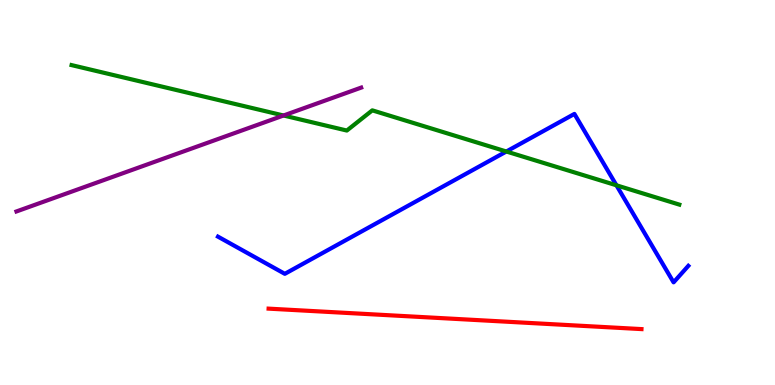[{'lines': ['blue', 'red'], 'intersections': []}, {'lines': ['green', 'red'], 'intersections': []}, {'lines': ['purple', 'red'], 'intersections': []}, {'lines': ['blue', 'green'], 'intersections': [{'x': 6.53, 'y': 6.06}, {'x': 7.95, 'y': 5.19}]}, {'lines': ['blue', 'purple'], 'intersections': []}, {'lines': ['green', 'purple'], 'intersections': [{'x': 3.66, 'y': 7.0}]}]